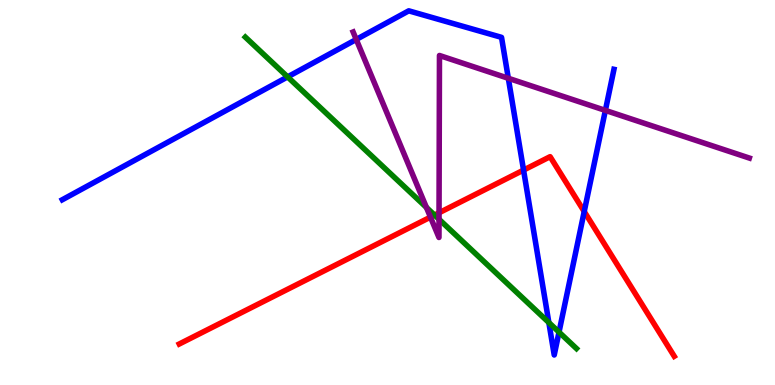[{'lines': ['blue', 'red'], 'intersections': [{'x': 6.76, 'y': 5.58}, {'x': 7.54, 'y': 4.51}]}, {'lines': ['green', 'red'], 'intersections': [{'x': 5.61, 'y': 4.41}]}, {'lines': ['purple', 'red'], 'intersections': [{'x': 5.55, 'y': 4.36}, {'x': 5.67, 'y': 4.47}]}, {'lines': ['blue', 'green'], 'intersections': [{'x': 3.71, 'y': 8.0}, {'x': 7.08, 'y': 1.62}, {'x': 7.21, 'y': 1.37}]}, {'lines': ['blue', 'purple'], 'intersections': [{'x': 4.6, 'y': 8.98}, {'x': 6.56, 'y': 7.97}, {'x': 7.81, 'y': 7.13}]}, {'lines': ['green', 'purple'], 'intersections': [{'x': 5.5, 'y': 4.61}, {'x': 5.66, 'y': 4.3}]}]